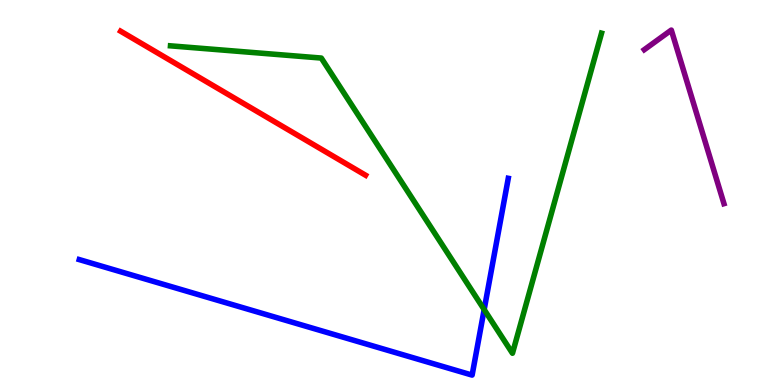[{'lines': ['blue', 'red'], 'intersections': []}, {'lines': ['green', 'red'], 'intersections': []}, {'lines': ['purple', 'red'], 'intersections': []}, {'lines': ['blue', 'green'], 'intersections': [{'x': 6.25, 'y': 1.96}]}, {'lines': ['blue', 'purple'], 'intersections': []}, {'lines': ['green', 'purple'], 'intersections': []}]